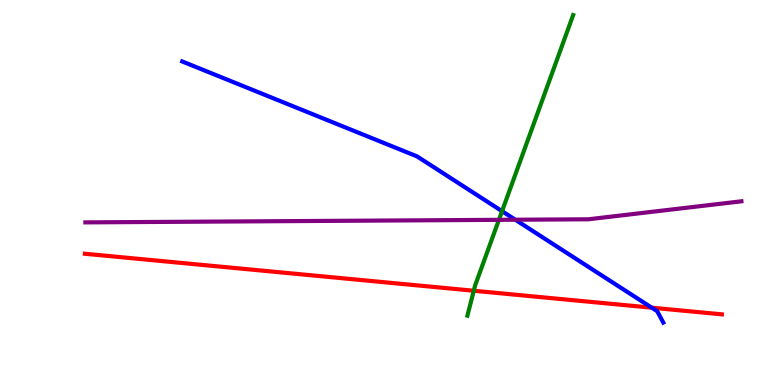[{'lines': ['blue', 'red'], 'intersections': [{'x': 8.41, 'y': 2.01}]}, {'lines': ['green', 'red'], 'intersections': [{'x': 6.11, 'y': 2.45}]}, {'lines': ['purple', 'red'], 'intersections': []}, {'lines': ['blue', 'green'], 'intersections': [{'x': 6.48, 'y': 4.51}]}, {'lines': ['blue', 'purple'], 'intersections': [{'x': 6.65, 'y': 4.29}]}, {'lines': ['green', 'purple'], 'intersections': [{'x': 6.44, 'y': 4.29}]}]